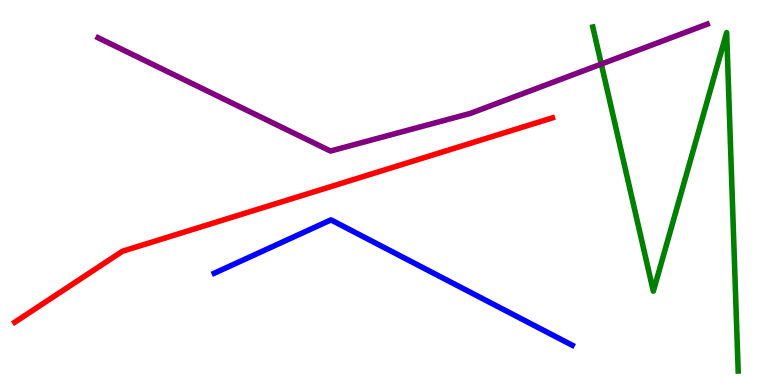[{'lines': ['blue', 'red'], 'intersections': []}, {'lines': ['green', 'red'], 'intersections': []}, {'lines': ['purple', 'red'], 'intersections': []}, {'lines': ['blue', 'green'], 'intersections': []}, {'lines': ['blue', 'purple'], 'intersections': []}, {'lines': ['green', 'purple'], 'intersections': [{'x': 7.76, 'y': 8.34}]}]